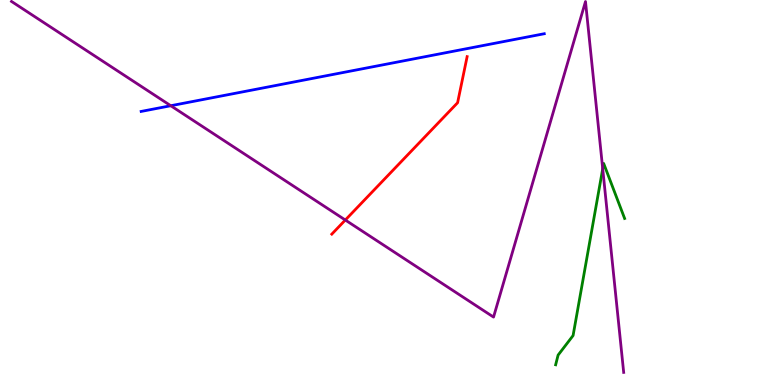[{'lines': ['blue', 'red'], 'intersections': []}, {'lines': ['green', 'red'], 'intersections': []}, {'lines': ['purple', 'red'], 'intersections': [{'x': 4.46, 'y': 4.29}]}, {'lines': ['blue', 'green'], 'intersections': []}, {'lines': ['blue', 'purple'], 'intersections': [{'x': 2.2, 'y': 7.25}]}, {'lines': ['green', 'purple'], 'intersections': [{'x': 7.78, 'y': 5.62}]}]